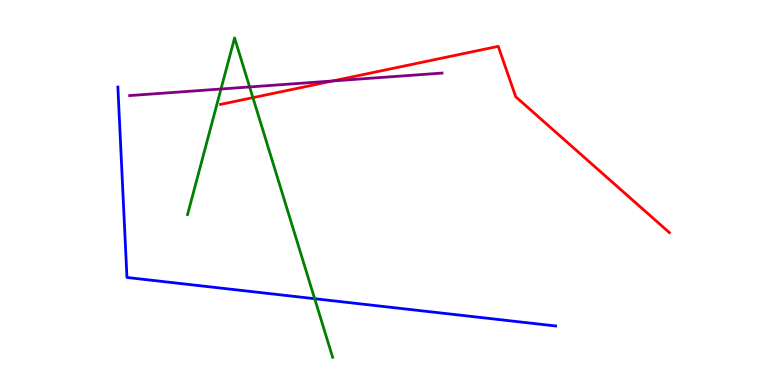[{'lines': ['blue', 'red'], 'intersections': []}, {'lines': ['green', 'red'], 'intersections': [{'x': 3.26, 'y': 7.46}]}, {'lines': ['purple', 'red'], 'intersections': [{'x': 4.29, 'y': 7.9}]}, {'lines': ['blue', 'green'], 'intersections': [{'x': 4.06, 'y': 2.24}]}, {'lines': ['blue', 'purple'], 'intersections': []}, {'lines': ['green', 'purple'], 'intersections': [{'x': 2.85, 'y': 7.69}, {'x': 3.22, 'y': 7.74}]}]